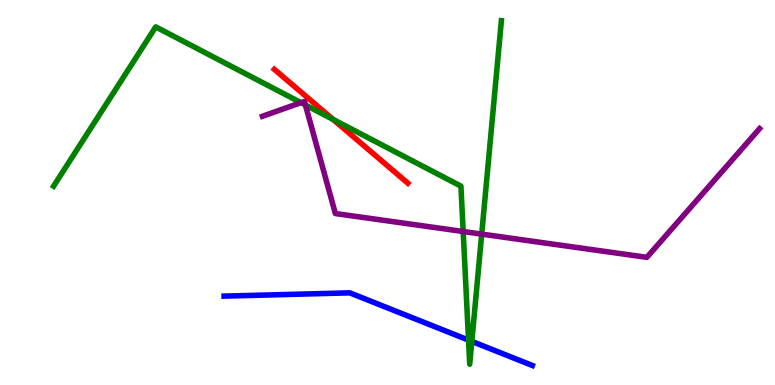[{'lines': ['blue', 'red'], 'intersections': []}, {'lines': ['green', 'red'], 'intersections': [{'x': 4.3, 'y': 6.9}]}, {'lines': ['purple', 'red'], 'intersections': []}, {'lines': ['blue', 'green'], 'intersections': [{'x': 6.05, 'y': 1.17}, {'x': 6.09, 'y': 1.13}]}, {'lines': ['blue', 'purple'], 'intersections': []}, {'lines': ['green', 'purple'], 'intersections': [{'x': 3.88, 'y': 7.33}, {'x': 3.94, 'y': 7.27}, {'x': 5.98, 'y': 3.99}, {'x': 6.22, 'y': 3.92}]}]